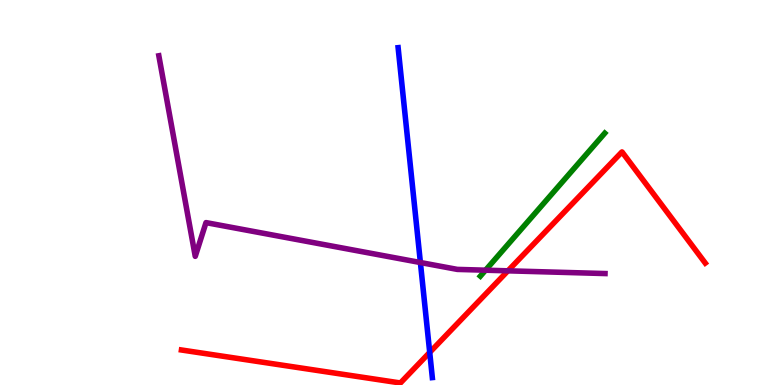[{'lines': ['blue', 'red'], 'intersections': [{'x': 5.54, 'y': 0.847}]}, {'lines': ['green', 'red'], 'intersections': []}, {'lines': ['purple', 'red'], 'intersections': [{'x': 6.55, 'y': 2.97}]}, {'lines': ['blue', 'green'], 'intersections': []}, {'lines': ['blue', 'purple'], 'intersections': [{'x': 5.42, 'y': 3.18}]}, {'lines': ['green', 'purple'], 'intersections': [{'x': 6.27, 'y': 2.98}]}]